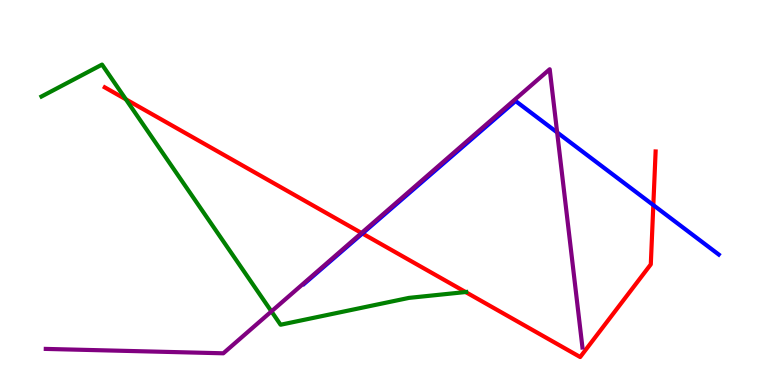[{'lines': ['blue', 'red'], 'intersections': [{'x': 4.68, 'y': 3.94}, {'x': 8.43, 'y': 4.67}]}, {'lines': ['green', 'red'], 'intersections': [{'x': 1.62, 'y': 7.42}, {'x': 6.01, 'y': 2.41}]}, {'lines': ['purple', 'red'], 'intersections': [{'x': 4.66, 'y': 3.95}]}, {'lines': ['blue', 'green'], 'intersections': []}, {'lines': ['blue', 'purple'], 'intersections': [{'x': 7.19, 'y': 6.56}]}, {'lines': ['green', 'purple'], 'intersections': [{'x': 3.5, 'y': 1.91}]}]